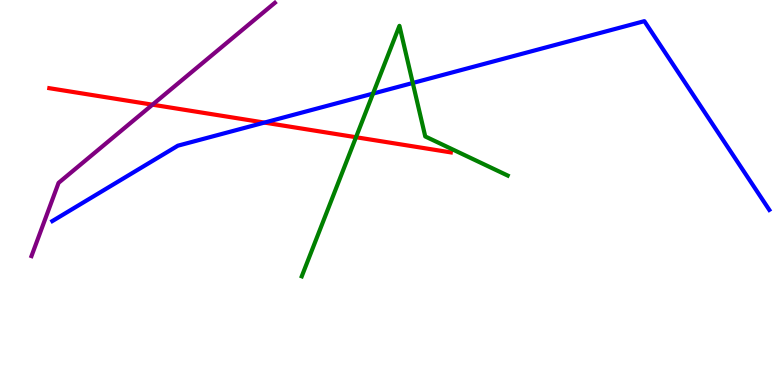[{'lines': ['blue', 'red'], 'intersections': [{'x': 3.41, 'y': 6.82}]}, {'lines': ['green', 'red'], 'intersections': [{'x': 4.59, 'y': 6.44}]}, {'lines': ['purple', 'red'], 'intersections': [{'x': 1.97, 'y': 7.28}]}, {'lines': ['blue', 'green'], 'intersections': [{'x': 4.81, 'y': 7.57}, {'x': 5.33, 'y': 7.84}]}, {'lines': ['blue', 'purple'], 'intersections': []}, {'lines': ['green', 'purple'], 'intersections': []}]